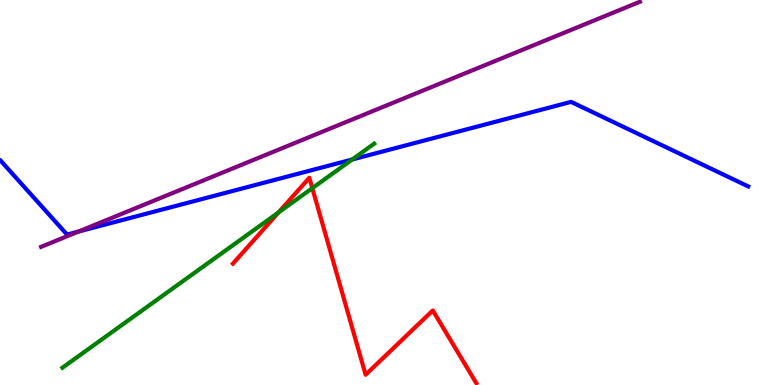[{'lines': ['blue', 'red'], 'intersections': []}, {'lines': ['green', 'red'], 'intersections': [{'x': 3.59, 'y': 4.48}, {'x': 4.03, 'y': 5.11}]}, {'lines': ['purple', 'red'], 'intersections': []}, {'lines': ['blue', 'green'], 'intersections': [{'x': 4.54, 'y': 5.86}]}, {'lines': ['blue', 'purple'], 'intersections': [{'x': 1.01, 'y': 3.99}]}, {'lines': ['green', 'purple'], 'intersections': []}]